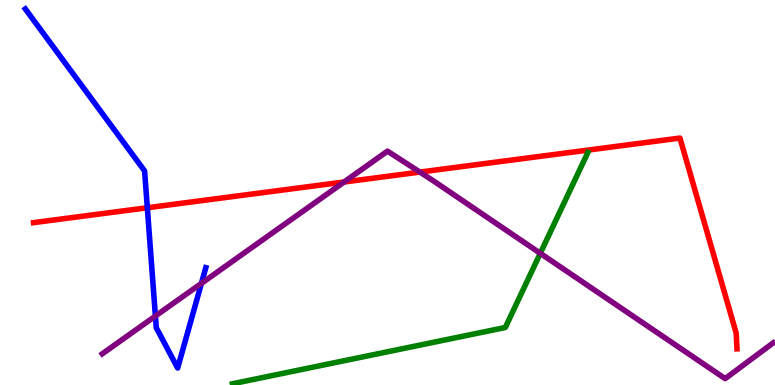[{'lines': ['blue', 'red'], 'intersections': [{'x': 1.9, 'y': 4.6}]}, {'lines': ['green', 'red'], 'intersections': []}, {'lines': ['purple', 'red'], 'intersections': [{'x': 4.44, 'y': 5.27}, {'x': 5.42, 'y': 5.53}]}, {'lines': ['blue', 'green'], 'intersections': []}, {'lines': ['blue', 'purple'], 'intersections': [{'x': 2.01, 'y': 1.79}, {'x': 2.6, 'y': 2.64}]}, {'lines': ['green', 'purple'], 'intersections': [{'x': 6.97, 'y': 3.42}]}]